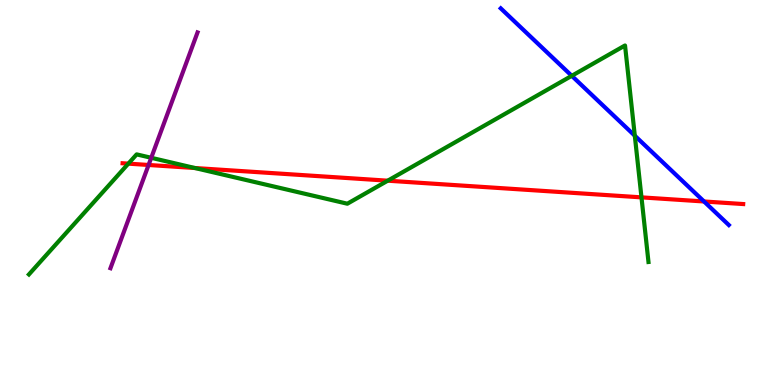[{'lines': ['blue', 'red'], 'intersections': [{'x': 9.08, 'y': 4.77}]}, {'lines': ['green', 'red'], 'intersections': [{'x': 1.66, 'y': 5.75}, {'x': 2.52, 'y': 5.64}, {'x': 5.0, 'y': 5.31}, {'x': 8.28, 'y': 4.87}]}, {'lines': ['purple', 'red'], 'intersections': [{'x': 1.92, 'y': 5.71}]}, {'lines': ['blue', 'green'], 'intersections': [{'x': 7.38, 'y': 8.03}, {'x': 8.19, 'y': 6.48}]}, {'lines': ['blue', 'purple'], 'intersections': []}, {'lines': ['green', 'purple'], 'intersections': [{'x': 1.95, 'y': 5.9}]}]